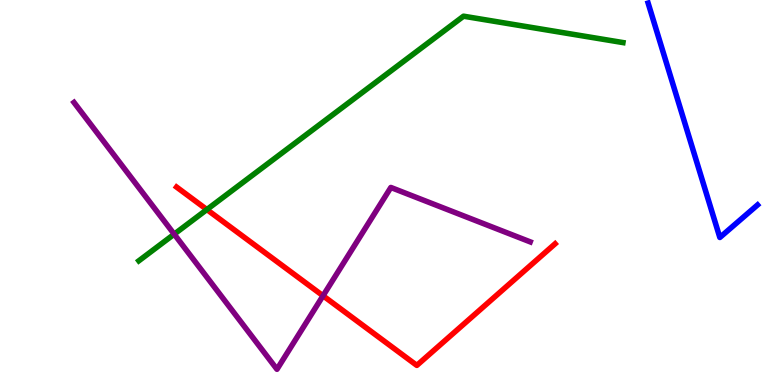[{'lines': ['blue', 'red'], 'intersections': []}, {'lines': ['green', 'red'], 'intersections': [{'x': 2.67, 'y': 4.56}]}, {'lines': ['purple', 'red'], 'intersections': [{'x': 4.17, 'y': 2.32}]}, {'lines': ['blue', 'green'], 'intersections': []}, {'lines': ['blue', 'purple'], 'intersections': []}, {'lines': ['green', 'purple'], 'intersections': [{'x': 2.25, 'y': 3.92}]}]